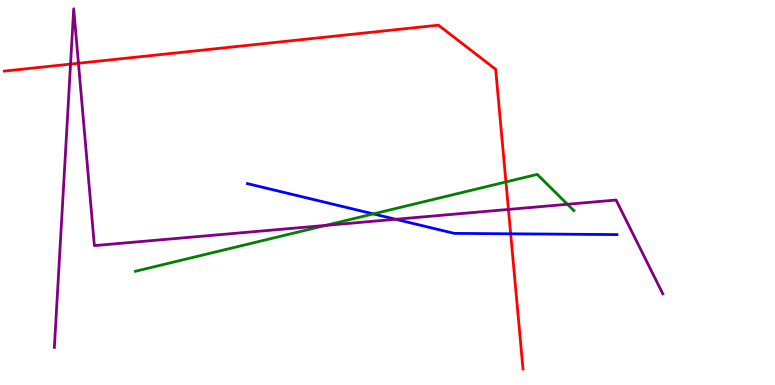[{'lines': ['blue', 'red'], 'intersections': [{'x': 6.59, 'y': 3.93}]}, {'lines': ['green', 'red'], 'intersections': [{'x': 6.53, 'y': 5.27}]}, {'lines': ['purple', 'red'], 'intersections': [{'x': 0.91, 'y': 8.34}, {'x': 1.01, 'y': 8.36}, {'x': 6.56, 'y': 4.56}]}, {'lines': ['blue', 'green'], 'intersections': [{'x': 4.82, 'y': 4.44}]}, {'lines': ['blue', 'purple'], 'intersections': [{'x': 5.11, 'y': 4.3}]}, {'lines': ['green', 'purple'], 'intersections': [{'x': 4.2, 'y': 4.15}, {'x': 7.32, 'y': 4.69}]}]